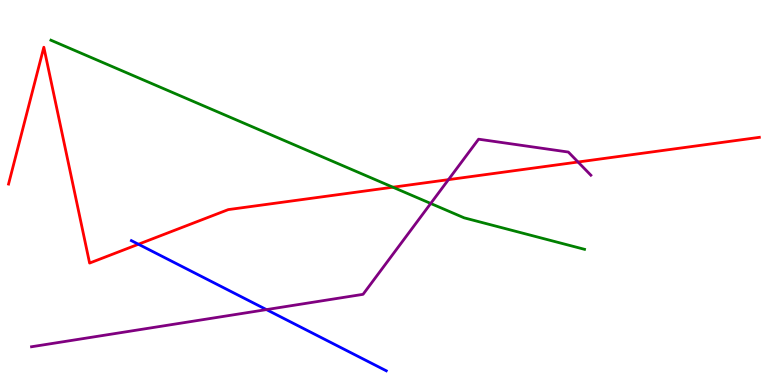[{'lines': ['blue', 'red'], 'intersections': [{'x': 1.79, 'y': 3.66}]}, {'lines': ['green', 'red'], 'intersections': [{'x': 5.07, 'y': 5.14}]}, {'lines': ['purple', 'red'], 'intersections': [{'x': 5.79, 'y': 5.33}, {'x': 7.46, 'y': 5.79}]}, {'lines': ['blue', 'green'], 'intersections': []}, {'lines': ['blue', 'purple'], 'intersections': [{'x': 3.44, 'y': 1.96}]}, {'lines': ['green', 'purple'], 'intersections': [{'x': 5.56, 'y': 4.72}]}]